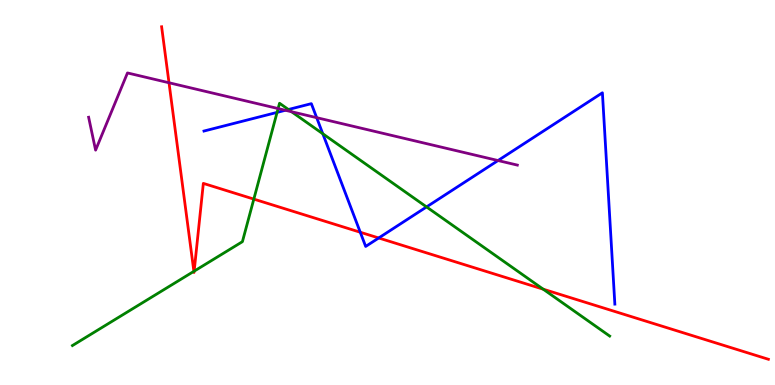[{'lines': ['blue', 'red'], 'intersections': [{'x': 4.65, 'y': 3.97}, {'x': 4.89, 'y': 3.82}]}, {'lines': ['green', 'red'], 'intersections': [{'x': 2.5, 'y': 2.95}, {'x': 2.51, 'y': 2.96}, {'x': 3.28, 'y': 4.83}, {'x': 7.01, 'y': 2.49}]}, {'lines': ['purple', 'red'], 'intersections': [{'x': 2.18, 'y': 7.85}]}, {'lines': ['blue', 'green'], 'intersections': [{'x': 3.58, 'y': 7.08}, {'x': 3.72, 'y': 7.16}, {'x': 4.17, 'y': 6.53}, {'x': 5.5, 'y': 4.63}]}, {'lines': ['blue', 'purple'], 'intersections': [{'x': 3.68, 'y': 7.14}, {'x': 4.09, 'y': 6.94}, {'x': 6.43, 'y': 5.83}]}, {'lines': ['green', 'purple'], 'intersections': [{'x': 3.59, 'y': 7.18}, {'x': 3.76, 'y': 7.1}]}]